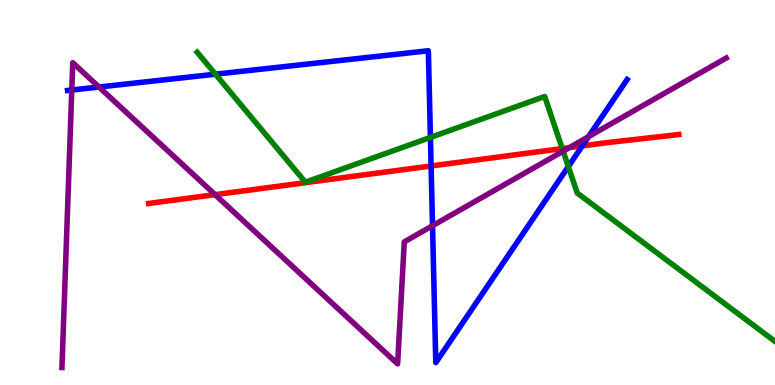[{'lines': ['blue', 'red'], 'intersections': [{'x': 5.56, 'y': 5.69}, {'x': 7.51, 'y': 6.21}]}, {'lines': ['green', 'red'], 'intersections': [{'x': 7.25, 'y': 6.14}]}, {'lines': ['purple', 'red'], 'intersections': [{'x': 2.78, 'y': 4.94}, {'x': 7.35, 'y': 6.17}]}, {'lines': ['blue', 'green'], 'intersections': [{'x': 2.78, 'y': 8.07}, {'x': 5.55, 'y': 6.43}, {'x': 7.33, 'y': 5.67}]}, {'lines': ['blue', 'purple'], 'intersections': [{'x': 0.926, 'y': 7.66}, {'x': 1.28, 'y': 7.74}, {'x': 5.58, 'y': 4.14}, {'x': 7.59, 'y': 6.45}]}, {'lines': ['green', 'purple'], 'intersections': [{'x': 7.27, 'y': 6.07}]}]